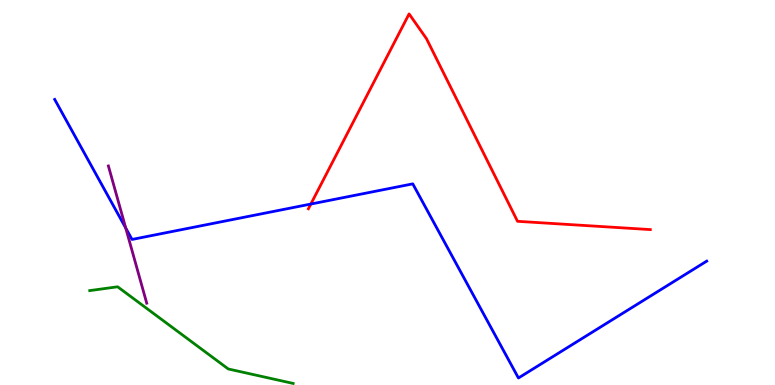[{'lines': ['blue', 'red'], 'intersections': [{'x': 4.01, 'y': 4.7}]}, {'lines': ['green', 'red'], 'intersections': []}, {'lines': ['purple', 'red'], 'intersections': []}, {'lines': ['blue', 'green'], 'intersections': []}, {'lines': ['blue', 'purple'], 'intersections': [{'x': 1.62, 'y': 4.08}]}, {'lines': ['green', 'purple'], 'intersections': []}]